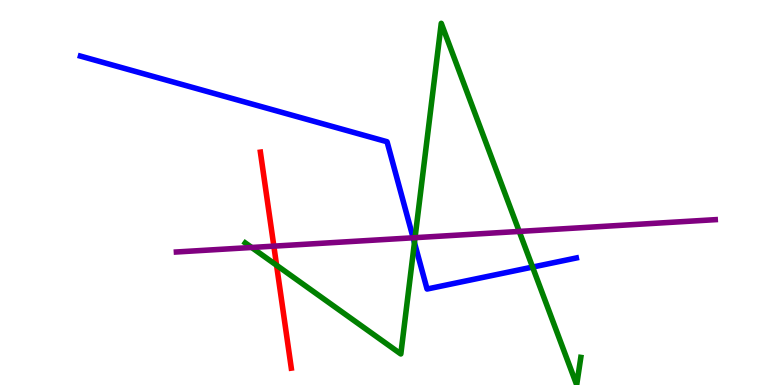[{'lines': ['blue', 'red'], 'intersections': []}, {'lines': ['green', 'red'], 'intersections': [{'x': 3.57, 'y': 3.11}]}, {'lines': ['purple', 'red'], 'intersections': [{'x': 3.53, 'y': 3.61}]}, {'lines': ['blue', 'green'], 'intersections': [{'x': 5.35, 'y': 3.7}, {'x': 6.87, 'y': 3.06}]}, {'lines': ['blue', 'purple'], 'intersections': [{'x': 5.33, 'y': 3.82}]}, {'lines': ['green', 'purple'], 'intersections': [{'x': 3.25, 'y': 3.57}, {'x': 5.36, 'y': 3.83}, {'x': 6.7, 'y': 3.99}]}]